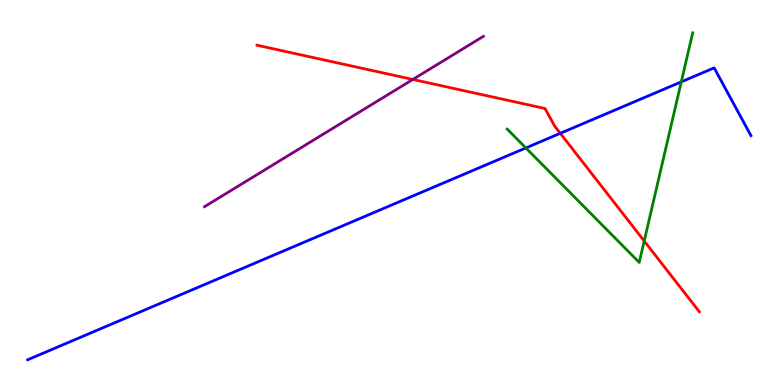[{'lines': ['blue', 'red'], 'intersections': [{'x': 7.23, 'y': 6.54}]}, {'lines': ['green', 'red'], 'intersections': [{'x': 8.31, 'y': 3.74}]}, {'lines': ['purple', 'red'], 'intersections': [{'x': 5.33, 'y': 7.94}]}, {'lines': ['blue', 'green'], 'intersections': [{'x': 6.79, 'y': 6.16}, {'x': 8.79, 'y': 7.87}]}, {'lines': ['blue', 'purple'], 'intersections': []}, {'lines': ['green', 'purple'], 'intersections': []}]